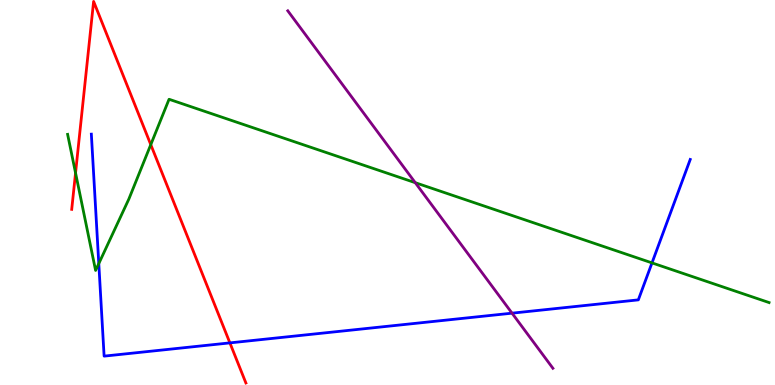[{'lines': ['blue', 'red'], 'intersections': [{'x': 2.97, 'y': 1.09}]}, {'lines': ['green', 'red'], 'intersections': [{'x': 0.975, 'y': 5.51}, {'x': 1.95, 'y': 6.24}]}, {'lines': ['purple', 'red'], 'intersections': []}, {'lines': ['blue', 'green'], 'intersections': [{'x': 1.27, 'y': 3.15}, {'x': 8.41, 'y': 3.17}]}, {'lines': ['blue', 'purple'], 'intersections': [{'x': 6.61, 'y': 1.87}]}, {'lines': ['green', 'purple'], 'intersections': [{'x': 5.36, 'y': 5.25}]}]